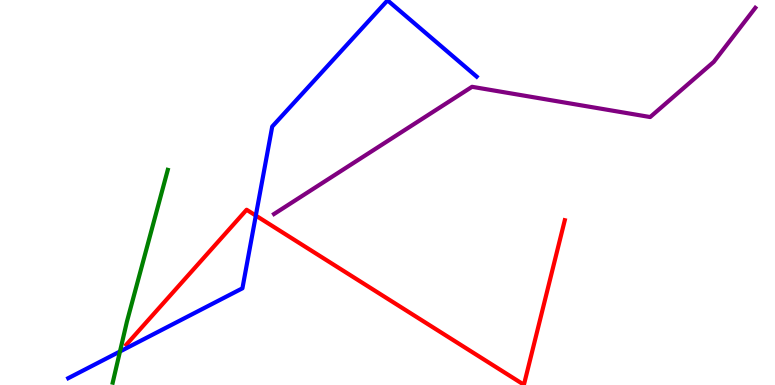[{'lines': ['blue', 'red'], 'intersections': [{'x': 3.3, 'y': 4.4}]}, {'lines': ['green', 'red'], 'intersections': []}, {'lines': ['purple', 'red'], 'intersections': []}, {'lines': ['blue', 'green'], 'intersections': [{'x': 1.55, 'y': 0.87}]}, {'lines': ['blue', 'purple'], 'intersections': []}, {'lines': ['green', 'purple'], 'intersections': []}]